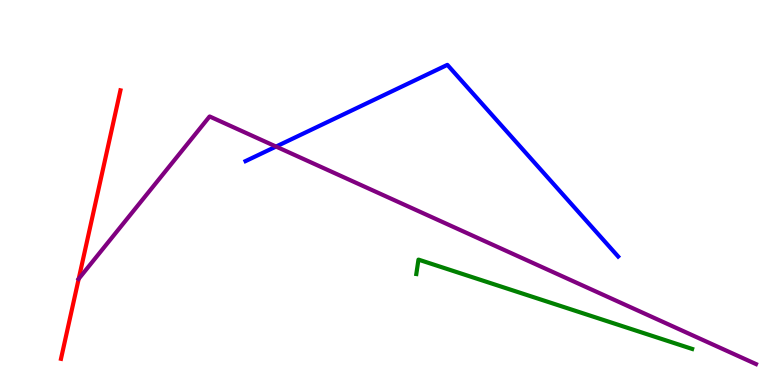[{'lines': ['blue', 'red'], 'intersections': []}, {'lines': ['green', 'red'], 'intersections': []}, {'lines': ['purple', 'red'], 'intersections': [{'x': 1.02, 'y': 2.76}]}, {'lines': ['blue', 'green'], 'intersections': []}, {'lines': ['blue', 'purple'], 'intersections': [{'x': 3.56, 'y': 6.19}]}, {'lines': ['green', 'purple'], 'intersections': []}]